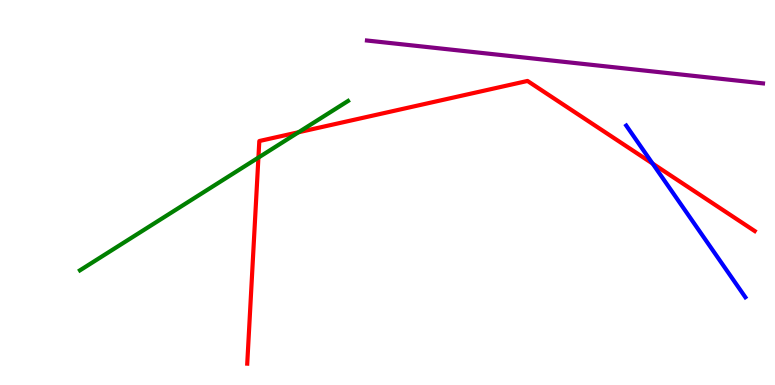[{'lines': ['blue', 'red'], 'intersections': [{'x': 8.42, 'y': 5.75}]}, {'lines': ['green', 'red'], 'intersections': [{'x': 3.33, 'y': 5.91}, {'x': 3.85, 'y': 6.57}]}, {'lines': ['purple', 'red'], 'intersections': []}, {'lines': ['blue', 'green'], 'intersections': []}, {'lines': ['blue', 'purple'], 'intersections': []}, {'lines': ['green', 'purple'], 'intersections': []}]